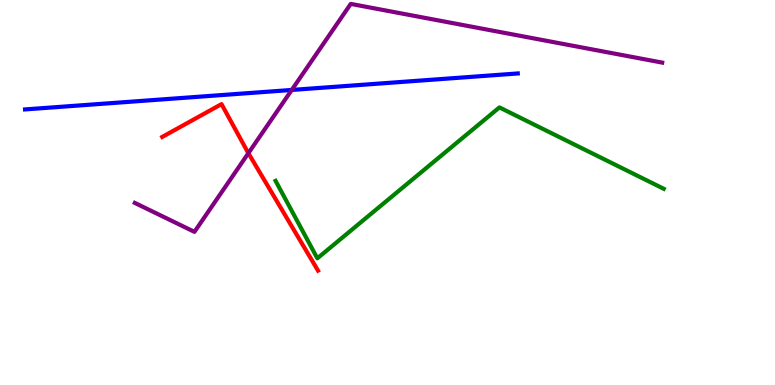[{'lines': ['blue', 'red'], 'intersections': []}, {'lines': ['green', 'red'], 'intersections': []}, {'lines': ['purple', 'red'], 'intersections': [{'x': 3.2, 'y': 6.02}]}, {'lines': ['blue', 'green'], 'intersections': []}, {'lines': ['blue', 'purple'], 'intersections': [{'x': 3.76, 'y': 7.66}]}, {'lines': ['green', 'purple'], 'intersections': []}]